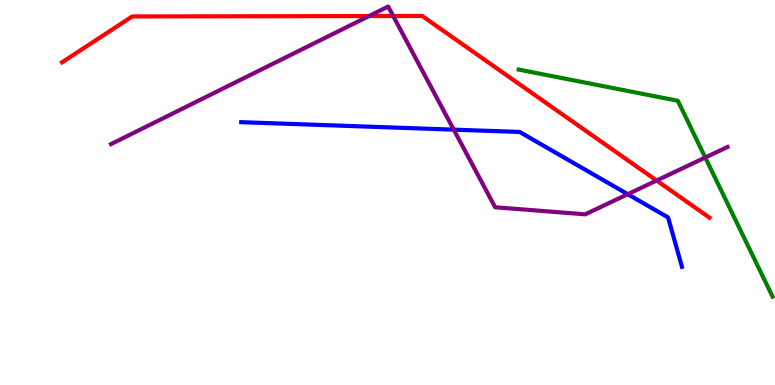[{'lines': ['blue', 'red'], 'intersections': []}, {'lines': ['green', 'red'], 'intersections': []}, {'lines': ['purple', 'red'], 'intersections': [{'x': 4.76, 'y': 9.58}, {'x': 5.07, 'y': 9.58}, {'x': 8.47, 'y': 5.31}]}, {'lines': ['blue', 'green'], 'intersections': []}, {'lines': ['blue', 'purple'], 'intersections': [{'x': 5.85, 'y': 6.63}, {'x': 8.1, 'y': 4.96}]}, {'lines': ['green', 'purple'], 'intersections': [{'x': 9.1, 'y': 5.91}]}]